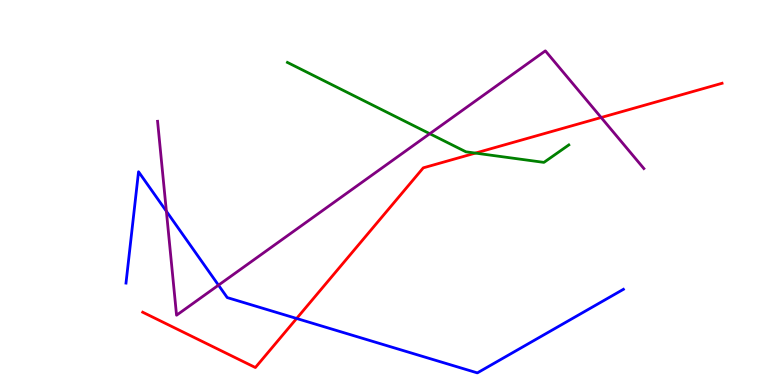[{'lines': ['blue', 'red'], 'intersections': [{'x': 3.83, 'y': 1.73}]}, {'lines': ['green', 'red'], 'intersections': [{'x': 6.13, 'y': 6.02}]}, {'lines': ['purple', 'red'], 'intersections': [{'x': 7.76, 'y': 6.95}]}, {'lines': ['blue', 'green'], 'intersections': []}, {'lines': ['blue', 'purple'], 'intersections': [{'x': 2.15, 'y': 4.51}, {'x': 2.82, 'y': 2.59}]}, {'lines': ['green', 'purple'], 'intersections': [{'x': 5.55, 'y': 6.53}]}]